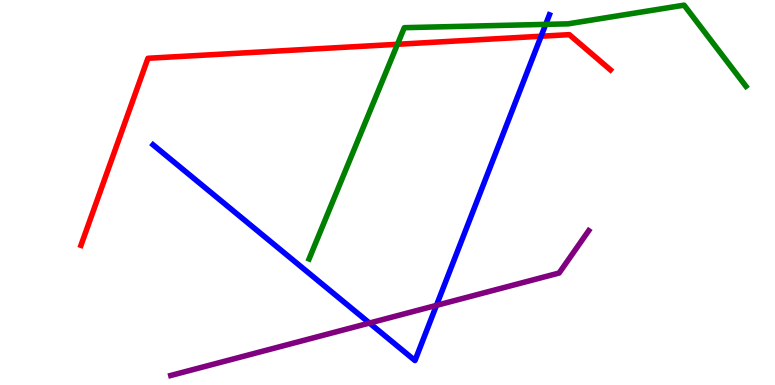[{'lines': ['blue', 'red'], 'intersections': [{'x': 6.98, 'y': 9.06}]}, {'lines': ['green', 'red'], 'intersections': [{'x': 5.13, 'y': 8.85}]}, {'lines': ['purple', 'red'], 'intersections': []}, {'lines': ['blue', 'green'], 'intersections': [{'x': 7.04, 'y': 9.37}]}, {'lines': ['blue', 'purple'], 'intersections': [{'x': 4.77, 'y': 1.61}, {'x': 5.63, 'y': 2.07}]}, {'lines': ['green', 'purple'], 'intersections': []}]